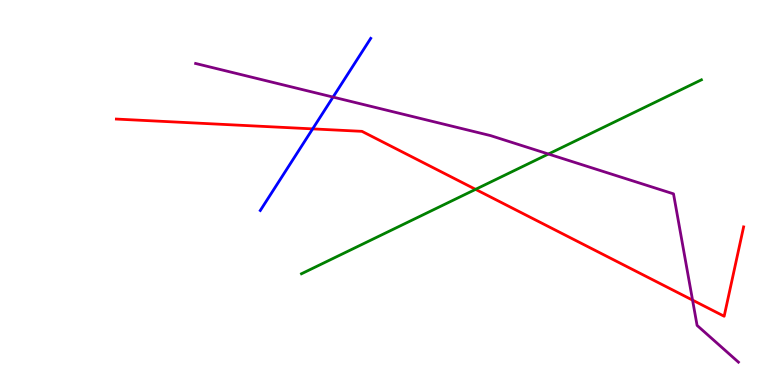[{'lines': ['blue', 'red'], 'intersections': [{'x': 4.03, 'y': 6.65}]}, {'lines': ['green', 'red'], 'intersections': [{'x': 6.14, 'y': 5.08}]}, {'lines': ['purple', 'red'], 'intersections': [{'x': 8.94, 'y': 2.2}]}, {'lines': ['blue', 'green'], 'intersections': []}, {'lines': ['blue', 'purple'], 'intersections': [{'x': 4.3, 'y': 7.48}]}, {'lines': ['green', 'purple'], 'intersections': [{'x': 7.08, 'y': 6.0}]}]